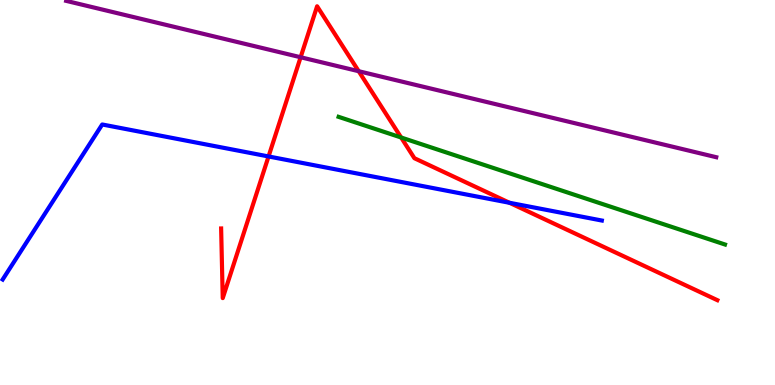[{'lines': ['blue', 'red'], 'intersections': [{'x': 3.47, 'y': 5.94}, {'x': 6.57, 'y': 4.73}]}, {'lines': ['green', 'red'], 'intersections': [{'x': 5.18, 'y': 6.43}]}, {'lines': ['purple', 'red'], 'intersections': [{'x': 3.88, 'y': 8.51}, {'x': 4.63, 'y': 8.15}]}, {'lines': ['blue', 'green'], 'intersections': []}, {'lines': ['blue', 'purple'], 'intersections': []}, {'lines': ['green', 'purple'], 'intersections': []}]